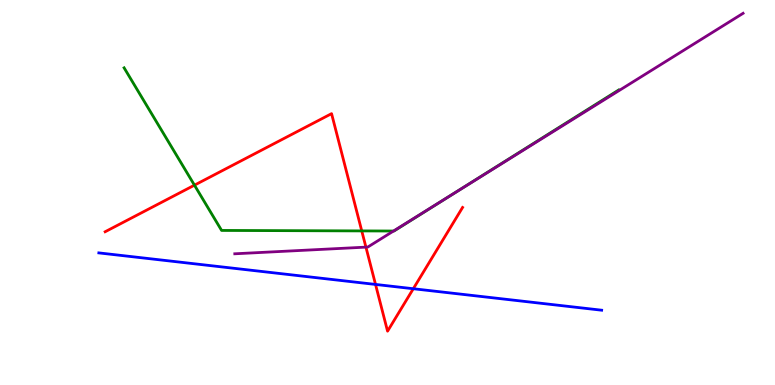[{'lines': ['blue', 'red'], 'intersections': [{'x': 4.85, 'y': 2.61}, {'x': 5.33, 'y': 2.5}]}, {'lines': ['green', 'red'], 'intersections': [{'x': 2.51, 'y': 5.19}, {'x': 4.67, 'y': 4.0}]}, {'lines': ['purple', 'red'], 'intersections': [{'x': 4.72, 'y': 3.58}]}, {'lines': ['blue', 'green'], 'intersections': []}, {'lines': ['blue', 'purple'], 'intersections': []}, {'lines': ['green', 'purple'], 'intersections': [{'x': 5.08, 'y': 4.0}, {'x': 5.83, 'y': 4.94}]}]